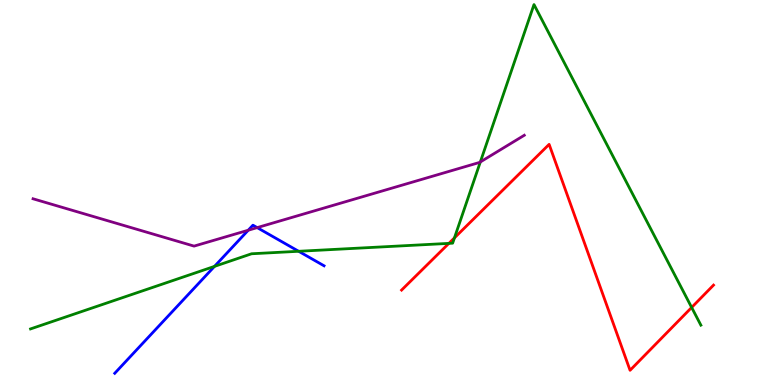[{'lines': ['blue', 'red'], 'intersections': []}, {'lines': ['green', 'red'], 'intersections': [{'x': 5.79, 'y': 3.68}, {'x': 5.86, 'y': 3.82}, {'x': 8.92, 'y': 2.01}]}, {'lines': ['purple', 'red'], 'intersections': []}, {'lines': ['blue', 'green'], 'intersections': [{'x': 2.77, 'y': 3.08}, {'x': 3.85, 'y': 3.47}]}, {'lines': ['blue', 'purple'], 'intersections': [{'x': 3.2, 'y': 4.02}, {'x': 3.32, 'y': 4.09}]}, {'lines': ['green', 'purple'], 'intersections': [{'x': 6.2, 'y': 5.79}]}]